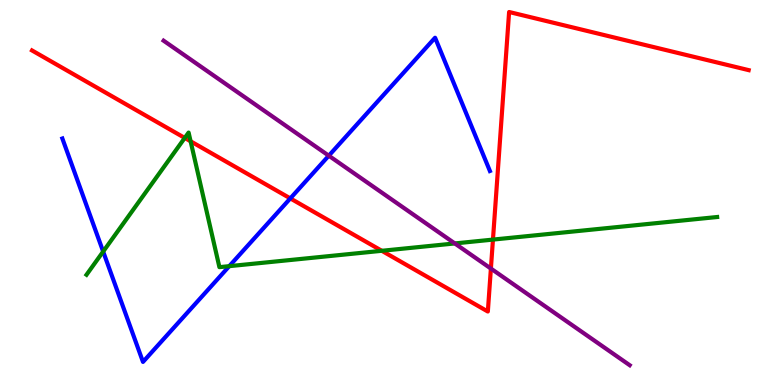[{'lines': ['blue', 'red'], 'intersections': [{'x': 3.75, 'y': 4.85}]}, {'lines': ['green', 'red'], 'intersections': [{'x': 2.38, 'y': 6.42}, {'x': 2.46, 'y': 6.33}, {'x': 4.93, 'y': 3.49}, {'x': 6.36, 'y': 3.78}]}, {'lines': ['purple', 'red'], 'intersections': [{'x': 6.33, 'y': 3.02}]}, {'lines': ['blue', 'green'], 'intersections': [{'x': 1.33, 'y': 3.47}, {'x': 2.96, 'y': 3.09}]}, {'lines': ['blue', 'purple'], 'intersections': [{'x': 4.24, 'y': 5.96}]}, {'lines': ['green', 'purple'], 'intersections': [{'x': 5.87, 'y': 3.68}]}]